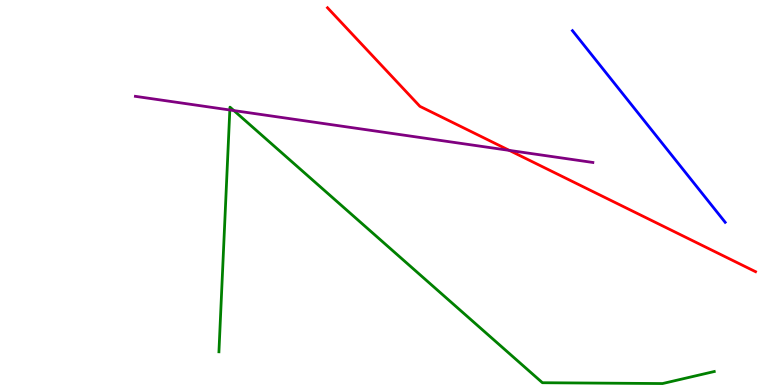[{'lines': ['blue', 'red'], 'intersections': []}, {'lines': ['green', 'red'], 'intersections': []}, {'lines': ['purple', 'red'], 'intersections': [{'x': 6.57, 'y': 6.09}]}, {'lines': ['blue', 'green'], 'intersections': []}, {'lines': ['blue', 'purple'], 'intersections': []}, {'lines': ['green', 'purple'], 'intersections': [{'x': 2.97, 'y': 7.14}, {'x': 3.02, 'y': 7.13}]}]